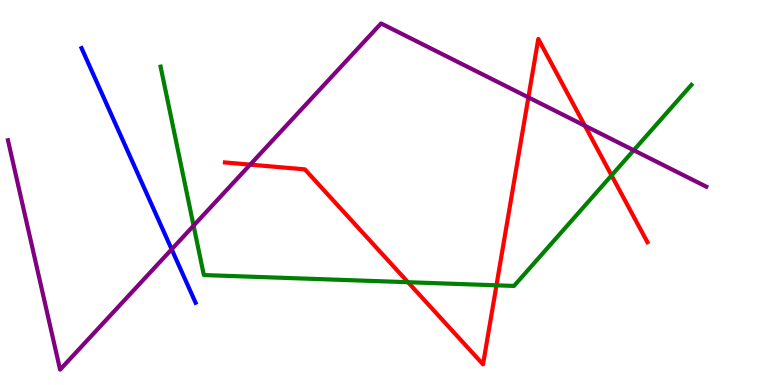[{'lines': ['blue', 'red'], 'intersections': []}, {'lines': ['green', 'red'], 'intersections': [{'x': 5.26, 'y': 2.67}, {'x': 6.41, 'y': 2.59}, {'x': 7.89, 'y': 5.44}]}, {'lines': ['purple', 'red'], 'intersections': [{'x': 3.23, 'y': 5.72}, {'x': 6.82, 'y': 7.47}, {'x': 7.55, 'y': 6.73}]}, {'lines': ['blue', 'green'], 'intersections': []}, {'lines': ['blue', 'purple'], 'intersections': [{'x': 2.22, 'y': 3.52}]}, {'lines': ['green', 'purple'], 'intersections': [{'x': 2.5, 'y': 4.14}, {'x': 8.18, 'y': 6.1}]}]